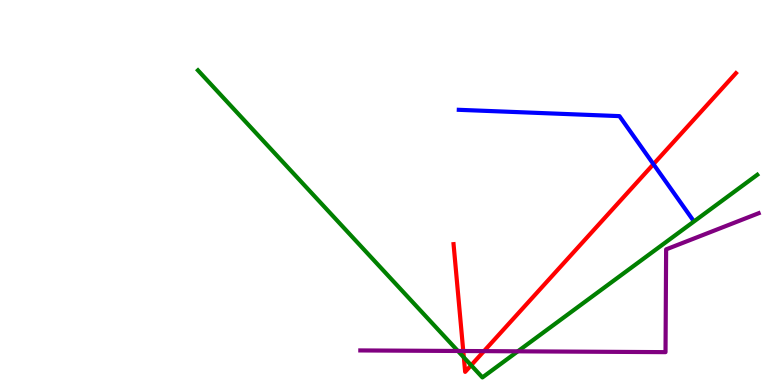[{'lines': ['blue', 'red'], 'intersections': [{'x': 8.43, 'y': 5.74}]}, {'lines': ['green', 'red'], 'intersections': [{'x': 5.99, 'y': 0.717}, {'x': 6.08, 'y': 0.512}]}, {'lines': ['purple', 'red'], 'intersections': [{'x': 5.98, 'y': 0.883}, {'x': 6.24, 'y': 0.88}]}, {'lines': ['blue', 'green'], 'intersections': []}, {'lines': ['blue', 'purple'], 'intersections': []}, {'lines': ['green', 'purple'], 'intersections': [{'x': 5.91, 'y': 0.884}, {'x': 6.68, 'y': 0.875}]}]